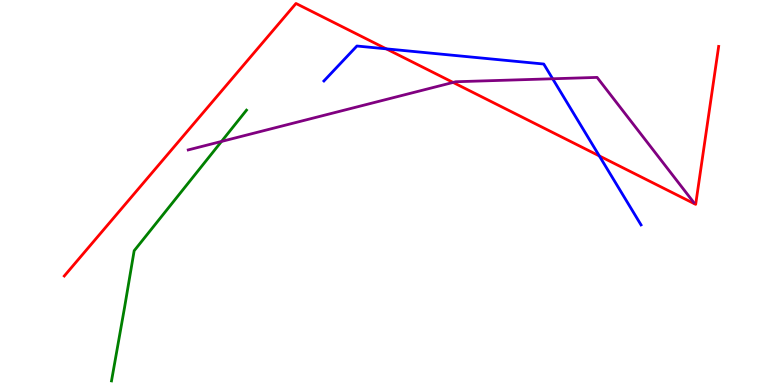[{'lines': ['blue', 'red'], 'intersections': [{'x': 4.98, 'y': 8.73}, {'x': 7.73, 'y': 5.95}]}, {'lines': ['green', 'red'], 'intersections': []}, {'lines': ['purple', 'red'], 'intersections': [{'x': 5.85, 'y': 7.86}]}, {'lines': ['blue', 'green'], 'intersections': []}, {'lines': ['blue', 'purple'], 'intersections': [{'x': 7.13, 'y': 7.95}]}, {'lines': ['green', 'purple'], 'intersections': [{'x': 2.86, 'y': 6.33}]}]